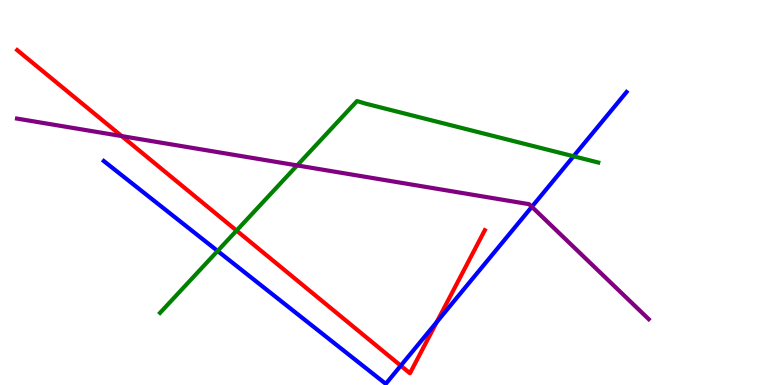[{'lines': ['blue', 'red'], 'intersections': [{'x': 5.17, 'y': 0.502}, {'x': 5.64, 'y': 1.63}]}, {'lines': ['green', 'red'], 'intersections': [{'x': 3.05, 'y': 4.01}]}, {'lines': ['purple', 'red'], 'intersections': [{'x': 1.57, 'y': 6.47}]}, {'lines': ['blue', 'green'], 'intersections': [{'x': 2.81, 'y': 3.48}, {'x': 7.4, 'y': 5.94}]}, {'lines': ['blue', 'purple'], 'intersections': [{'x': 6.86, 'y': 4.63}]}, {'lines': ['green', 'purple'], 'intersections': [{'x': 3.83, 'y': 5.7}]}]